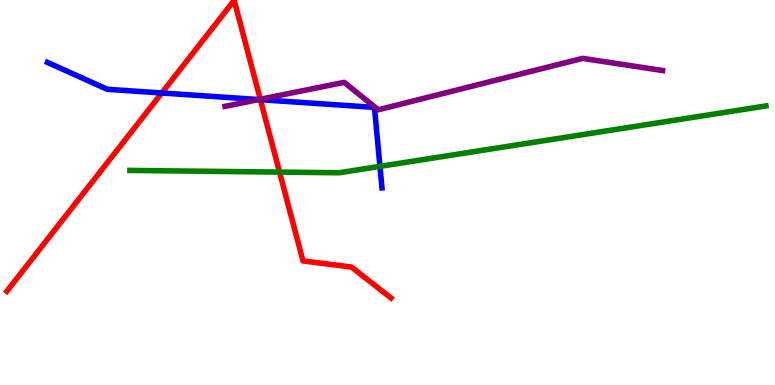[{'lines': ['blue', 'red'], 'intersections': [{'x': 2.09, 'y': 7.58}, {'x': 3.36, 'y': 7.41}]}, {'lines': ['green', 'red'], 'intersections': [{'x': 3.61, 'y': 5.53}]}, {'lines': ['purple', 'red'], 'intersections': [{'x': 3.36, 'y': 7.42}]}, {'lines': ['blue', 'green'], 'intersections': [{'x': 4.9, 'y': 5.68}]}, {'lines': ['blue', 'purple'], 'intersections': [{'x': 3.34, 'y': 7.41}]}, {'lines': ['green', 'purple'], 'intersections': []}]